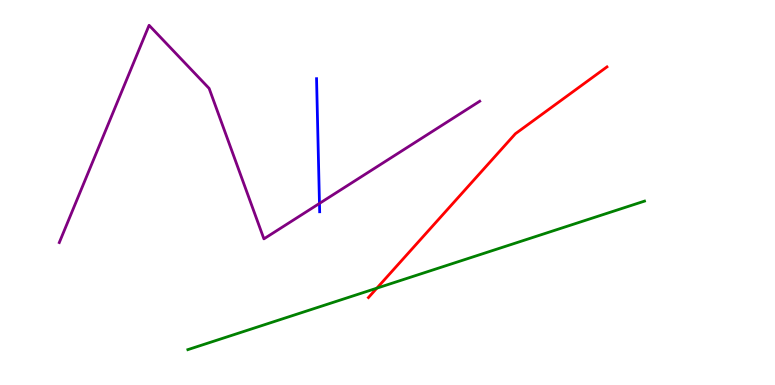[{'lines': ['blue', 'red'], 'intersections': []}, {'lines': ['green', 'red'], 'intersections': [{'x': 4.86, 'y': 2.52}]}, {'lines': ['purple', 'red'], 'intersections': []}, {'lines': ['blue', 'green'], 'intersections': []}, {'lines': ['blue', 'purple'], 'intersections': [{'x': 4.12, 'y': 4.72}]}, {'lines': ['green', 'purple'], 'intersections': []}]